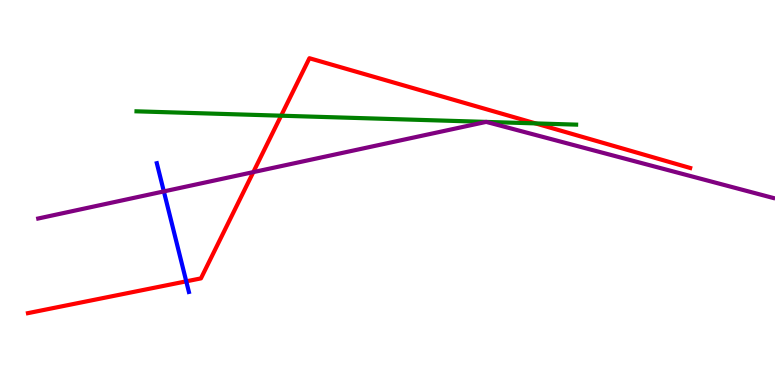[{'lines': ['blue', 'red'], 'intersections': [{'x': 2.4, 'y': 2.69}]}, {'lines': ['green', 'red'], 'intersections': [{'x': 3.63, 'y': 6.99}, {'x': 6.91, 'y': 6.79}]}, {'lines': ['purple', 'red'], 'intersections': [{'x': 3.27, 'y': 5.53}]}, {'lines': ['blue', 'green'], 'intersections': []}, {'lines': ['blue', 'purple'], 'intersections': [{'x': 2.11, 'y': 5.03}]}, {'lines': ['green', 'purple'], 'intersections': [{'x': 6.27, 'y': 6.83}, {'x': 6.27, 'y': 6.83}]}]